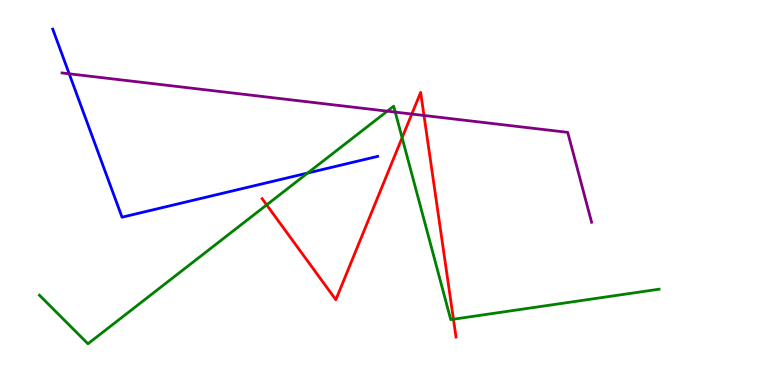[{'lines': ['blue', 'red'], 'intersections': []}, {'lines': ['green', 'red'], 'intersections': [{'x': 3.44, 'y': 4.68}, {'x': 5.19, 'y': 6.42}, {'x': 5.85, 'y': 1.71}]}, {'lines': ['purple', 'red'], 'intersections': [{'x': 5.31, 'y': 7.04}, {'x': 5.47, 'y': 7.0}]}, {'lines': ['blue', 'green'], 'intersections': [{'x': 3.97, 'y': 5.51}]}, {'lines': ['blue', 'purple'], 'intersections': [{'x': 0.893, 'y': 8.08}]}, {'lines': ['green', 'purple'], 'intersections': [{'x': 5.0, 'y': 7.11}, {'x': 5.1, 'y': 7.09}]}]